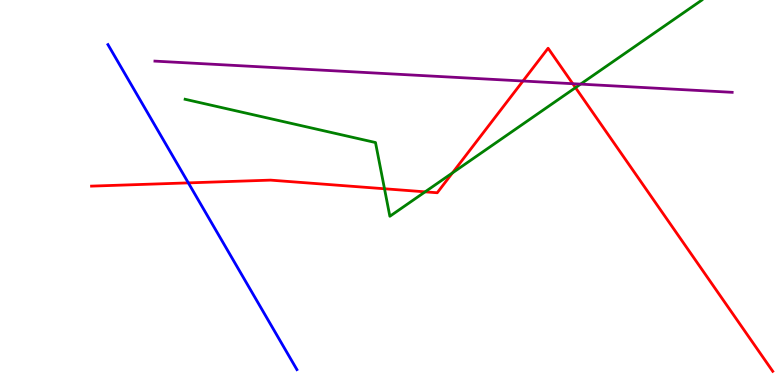[{'lines': ['blue', 'red'], 'intersections': [{'x': 2.43, 'y': 5.25}]}, {'lines': ['green', 'red'], 'intersections': [{'x': 4.96, 'y': 5.1}, {'x': 5.49, 'y': 5.02}, {'x': 5.84, 'y': 5.51}, {'x': 7.43, 'y': 7.72}]}, {'lines': ['purple', 'red'], 'intersections': [{'x': 6.75, 'y': 7.9}, {'x': 7.39, 'y': 7.83}]}, {'lines': ['blue', 'green'], 'intersections': []}, {'lines': ['blue', 'purple'], 'intersections': []}, {'lines': ['green', 'purple'], 'intersections': [{'x': 7.49, 'y': 7.81}]}]